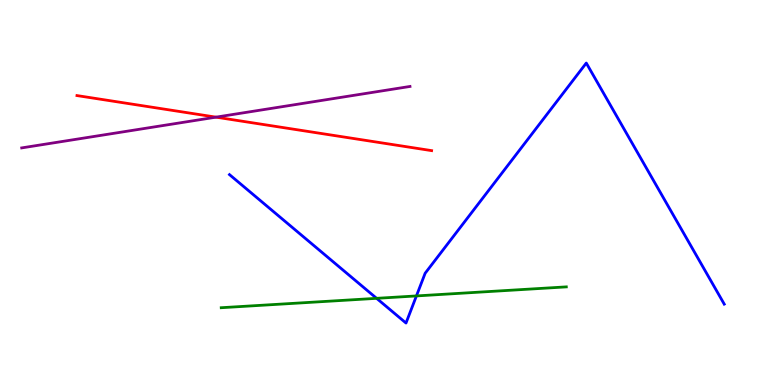[{'lines': ['blue', 'red'], 'intersections': []}, {'lines': ['green', 'red'], 'intersections': []}, {'lines': ['purple', 'red'], 'intersections': [{'x': 2.79, 'y': 6.96}]}, {'lines': ['blue', 'green'], 'intersections': [{'x': 4.86, 'y': 2.25}, {'x': 5.37, 'y': 2.31}]}, {'lines': ['blue', 'purple'], 'intersections': []}, {'lines': ['green', 'purple'], 'intersections': []}]